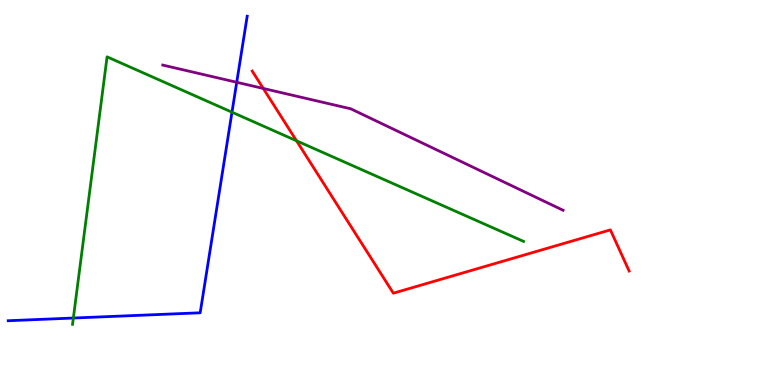[{'lines': ['blue', 'red'], 'intersections': []}, {'lines': ['green', 'red'], 'intersections': [{'x': 3.83, 'y': 6.34}]}, {'lines': ['purple', 'red'], 'intersections': [{'x': 3.4, 'y': 7.7}]}, {'lines': ['blue', 'green'], 'intersections': [{'x': 0.946, 'y': 1.74}, {'x': 2.99, 'y': 7.09}]}, {'lines': ['blue', 'purple'], 'intersections': [{'x': 3.05, 'y': 7.86}]}, {'lines': ['green', 'purple'], 'intersections': []}]